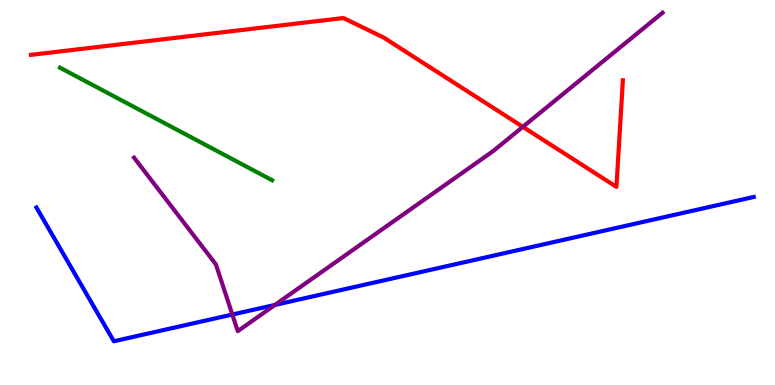[{'lines': ['blue', 'red'], 'intersections': []}, {'lines': ['green', 'red'], 'intersections': []}, {'lines': ['purple', 'red'], 'intersections': [{'x': 6.75, 'y': 6.71}]}, {'lines': ['blue', 'green'], 'intersections': []}, {'lines': ['blue', 'purple'], 'intersections': [{'x': 3.0, 'y': 1.83}, {'x': 3.55, 'y': 2.08}]}, {'lines': ['green', 'purple'], 'intersections': []}]